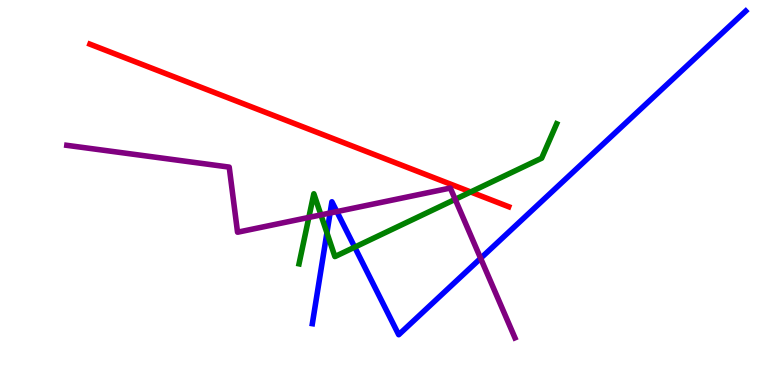[{'lines': ['blue', 'red'], 'intersections': []}, {'lines': ['green', 'red'], 'intersections': [{'x': 6.07, 'y': 5.01}]}, {'lines': ['purple', 'red'], 'intersections': []}, {'lines': ['blue', 'green'], 'intersections': [{'x': 4.22, 'y': 3.95}, {'x': 4.58, 'y': 3.58}]}, {'lines': ['blue', 'purple'], 'intersections': [{'x': 4.26, 'y': 4.47}, {'x': 4.35, 'y': 4.5}, {'x': 6.2, 'y': 3.29}]}, {'lines': ['green', 'purple'], 'intersections': [{'x': 3.99, 'y': 4.35}, {'x': 4.14, 'y': 4.42}, {'x': 5.87, 'y': 4.82}]}]